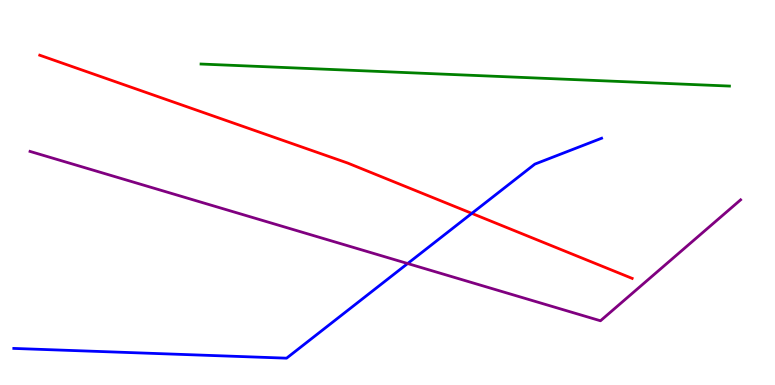[{'lines': ['blue', 'red'], 'intersections': [{'x': 6.09, 'y': 4.46}]}, {'lines': ['green', 'red'], 'intersections': []}, {'lines': ['purple', 'red'], 'intersections': []}, {'lines': ['blue', 'green'], 'intersections': []}, {'lines': ['blue', 'purple'], 'intersections': [{'x': 5.26, 'y': 3.16}]}, {'lines': ['green', 'purple'], 'intersections': []}]